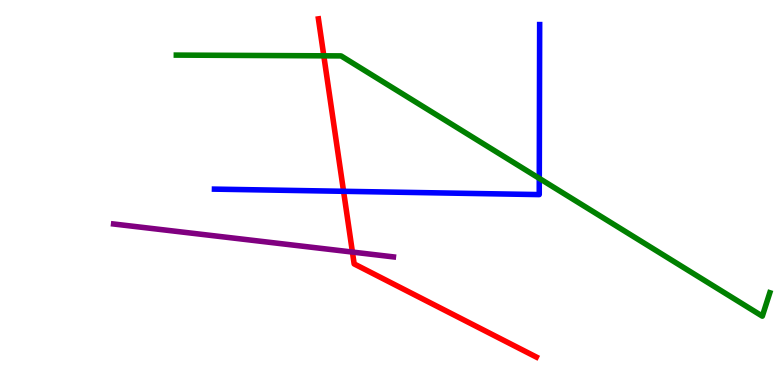[{'lines': ['blue', 'red'], 'intersections': [{'x': 4.43, 'y': 5.03}]}, {'lines': ['green', 'red'], 'intersections': [{'x': 4.18, 'y': 8.55}]}, {'lines': ['purple', 'red'], 'intersections': [{'x': 4.55, 'y': 3.45}]}, {'lines': ['blue', 'green'], 'intersections': [{'x': 6.96, 'y': 5.37}]}, {'lines': ['blue', 'purple'], 'intersections': []}, {'lines': ['green', 'purple'], 'intersections': []}]